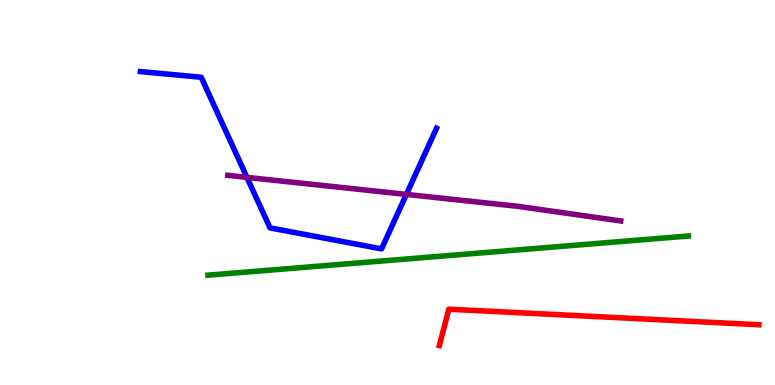[{'lines': ['blue', 'red'], 'intersections': []}, {'lines': ['green', 'red'], 'intersections': []}, {'lines': ['purple', 'red'], 'intersections': []}, {'lines': ['blue', 'green'], 'intersections': []}, {'lines': ['blue', 'purple'], 'intersections': [{'x': 3.19, 'y': 5.39}, {'x': 5.24, 'y': 4.95}]}, {'lines': ['green', 'purple'], 'intersections': []}]